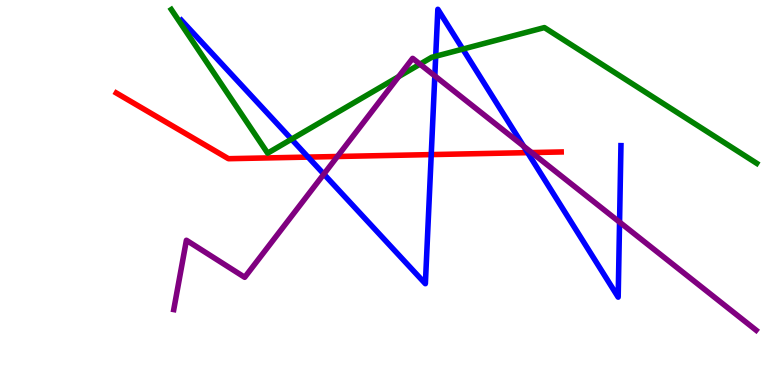[{'lines': ['blue', 'red'], 'intersections': [{'x': 3.98, 'y': 5.92}, {'x': 5.56, 'y': 5.98}, {'x': 6.81, 'y': 6.04}]}, {'lines': ['green', 'red'], 'intersections': []}, {'lines': ['purple', 'red'], 'intersections': [{'x': 4.35, 'y': 5.94}, {'x': 6.86, 'y': 6.04}]}, {'lines': ['blue', 'green'], 'intersections': [{'x': 3.76, 'y': 6.38}, {'x': 5.62, 'y': 8.54}, {'x': 5.97, 'y': 8.72}]}, {'lines': ['blue', 'purple'], 'intersections': [{'x': 4.18, 'y': 5.48}, {'x': 5.61, 'y': 8.03}, {'x': 6.76, 'y': 6.2}, {'x': 7.99, 'y': 4.23}]}, {'lines': ['green', 'purple'], 'intersections': [{'x': 5.14, 'y': 8.01}, {'x': 5.42, 'y': 8.33}]}]